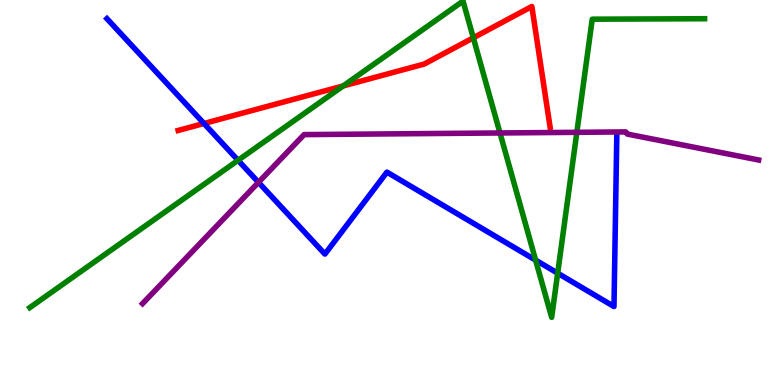[{'lines': ['blue', 'red'], 'intersections': [{'x': 2.63, 'y': 6.79}]}, {'lines': ['green', 'red'], 'intersections': [{'x': 4.43, 'y': 7.77}, {'x': 6.11, 'y': 9.02}]}, {'lines': ['purple', 'red'], 'intersections': []}, {'lines': ['blue', 'green'], 'intersections': [{'x': 3.07, 'y': 5.84}, {'x': 6.91, 'y': 3.24}, {'x': 7.2, 'y': 2.9}]}, {'lines': ['blue', 'purple'], 'intersections': [{'x': 3.34, 'y': 5.26}]}, {'lines': ['green', 'purple'], 'intersections': [{'x': 6.45, 'y': 6.55}, {'x': 7.44, 'y': 6.56}]}]